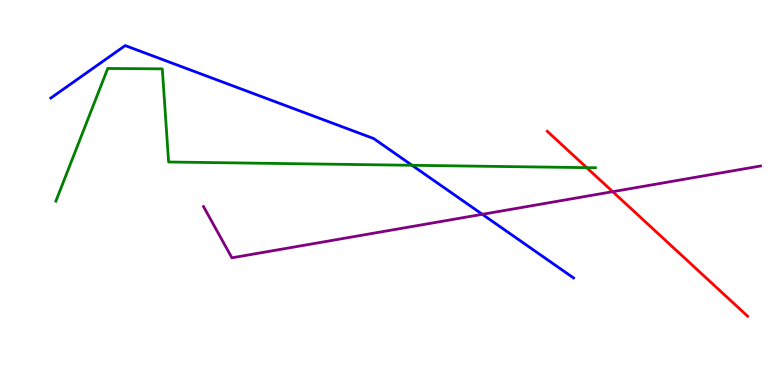[{'lines': ['blue', 'red'], 'intersections': []}, {'lines': ['green', 'red'], 'intersections': [{'x': 7.57, 'y': 5.65}]}, {'lines': ['purple', 'red'], 'intersections': [{'x': 7.91, 'y': 5.02}]}, {'lines': ['blue', 'green'], 'intersections': [{'x': 5.32, 'y': 5.71}]}, {'lines': ['blue', 'purple'], 'intersections': [{'x': 6.22, 'y': 4.43}]}, {'lines': ['green', 'purple'], 'intersections': []}]